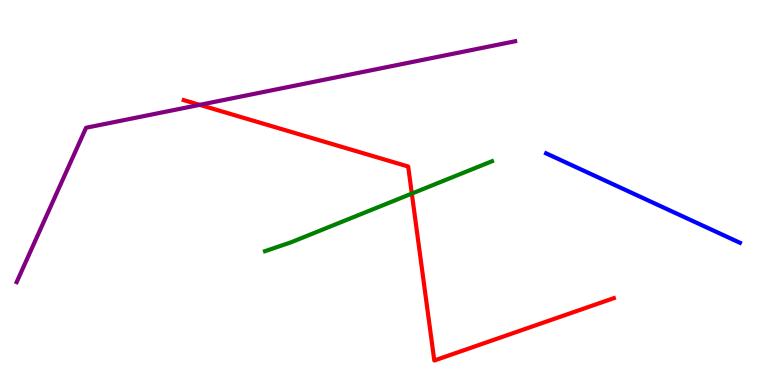[{'lines': ['blue', 'red'], 'intersections': []}, {'lines': ['green', 'red'], 'intersections': [{'x': 5.31, 'y': 4.97}]}, {'lines': ['purple', 'red'], 'intersections': [{'x': 2.58, 'y': 7.28}]}, {'lines': ['blue', 'green'], 'intersections': []}, {'lines': ['blue', 'purple'], 'intersections': []}, {'lines': ['green', 'purple'], 'intersections': []}]